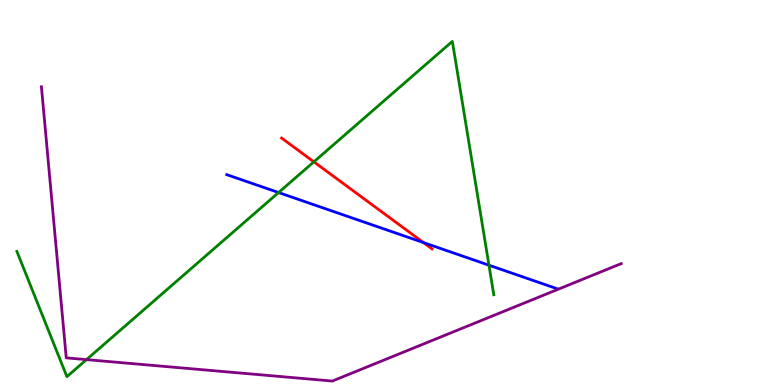[{'lines': ['blue', 'red'], 'intersections': [{'x': 5.46, 'y': 3.7}]}, {'lines': ['green', 'red'], 'intersections': [{'x': 4.05, 'y': 5.8}]}, {'lines': ['purple', 'red'], 'intersections': []}, {'lines': ['blue', 'green'], 'intersections': [{'x': 3.59, 'y': 5.0}, {'x': 6.31, 'y': 3.11}]}, {'lines': ['blue', 'purple'], 'intersections': []}, {'lines': ['green', 'purple'], 'intersections': [{'x': 1.12, 'y': 0.659}]}]